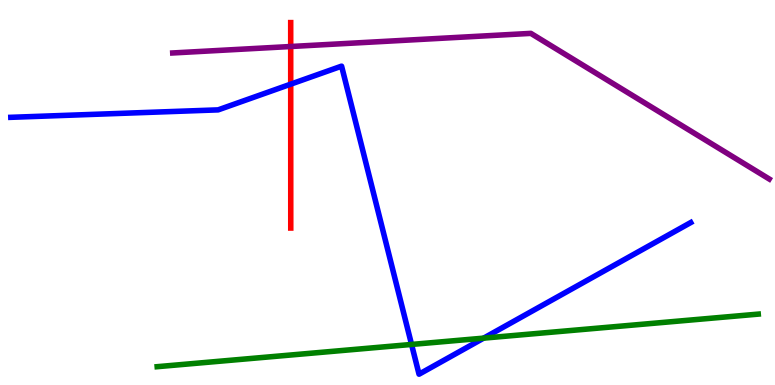[{'lines': ['blue', 'red'], 'intersections': [{'x': 3.75, 'y': 7.81}]}, {'lines': ['green', 'red'], 'intersections': []}, {'lines': ['purple', 'red'], 'intersections': [{'x': 3.75, 'y': 8.79}]}, {'lines': ['blue', 'green'], 'intersections': [{'x': 5.31, 'y': 1.05}, {'x': 6.24, 'y': 1.22}]}, {'lines': ['blue', 'purple'], 'intersections': []}, {'lines': ['green', 'purple'], 'intersections': []}]